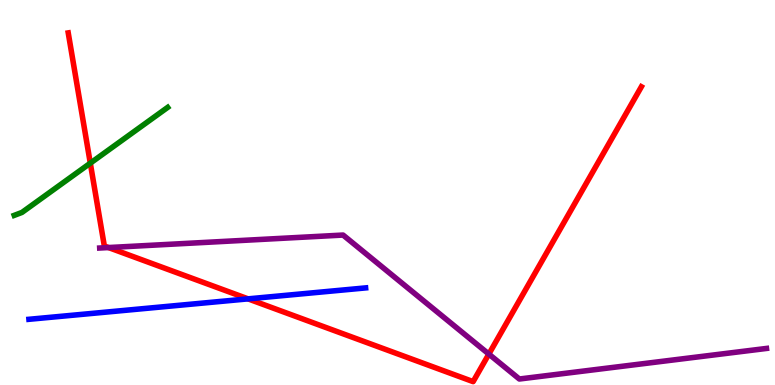[{'lines': ['blue', 'red'], 'intersections': [{'x': 3.2, 'y': 2.24}]}, {'lines': ['green', 'red'], 'intersections': [{'x': 1.17, 'y': 5.76}]}, {'lines': ['purple', 'red'], 'intersections': [{'x': 1.4, 'y': 3.57}, {'x': 6.31, 'y': 0.803}]}, {'lines': ['blue', 'green'], 'intersections': []}, {'lines': ['blue', 'purple'], 'intersections': []}, {'lines': ['green', 'purple'], 'intersections': []}]